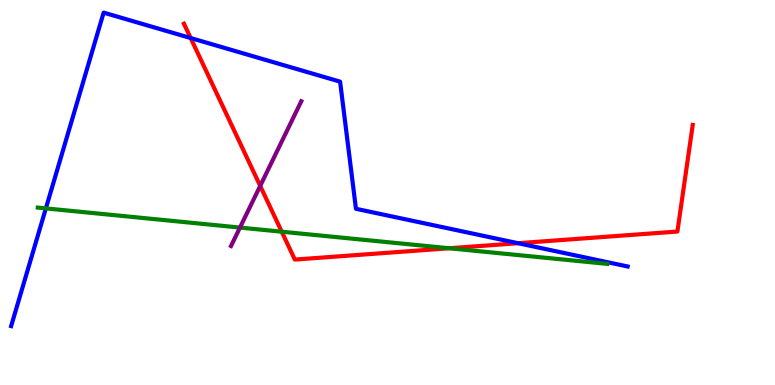[{'lines': ['blue', 'red'], 'intersections': [{'x': 2.46, 'y': 9.01}, {'x': 6.68, 'y': 3.68}]}, {'lines': ['green', 'red'], 'intersections': [{'x': 3.64, 'y': 3.98}, {'x': 5.8, 'y': 3.55}]}, {'lines': ['purple', 'red'], 'intersections': [{'x': 3.36, 'y': 5.17}]}, {'lines': ['blue', 'green'], 'intersections': [{'x': 0.592, 'y': 4.59}]}, {'lines': ['blue', 'purple'], 'intersections': []}, {'lines': ['green', 'purple'], 'intersections': [{'x': 3.1, 'y': 4.09}]}]